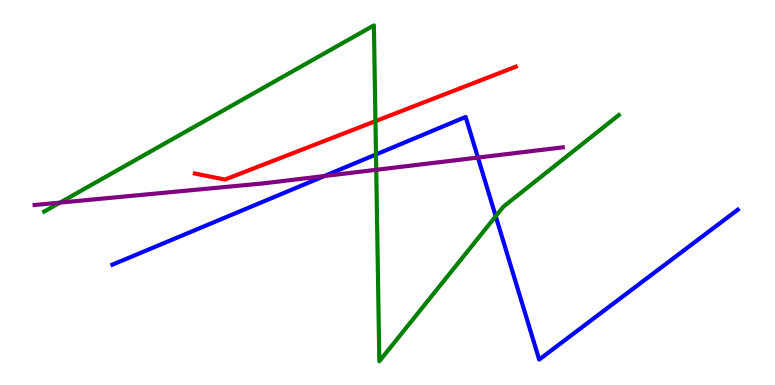[{'lines': ['blue', 'red'], 'intersections': []}, {'lines': ['green', 'red'], 'intersections': [{'x': 4.84, 'y': 6.85}]}, {'lines': ['purple', 'red'], 'intersections': []}, {'lines': ['blue', 'green'], 'intersections': [{'x': 4.85, 'y': 5.99}, {'x': 6.4, 'y': 4.38}]}, {'lines': ['blue', 'purple'], 'intersections': [{'x': 4.19, 'y': 5.43}, {'x': 6.17, 'y': 5.91}]}, {'lines': ['green', 'purple'], 'intersections': [{'x': 0.775, 'y': 4.74}, {'x': 4.85, 'y': 5.59}]}]